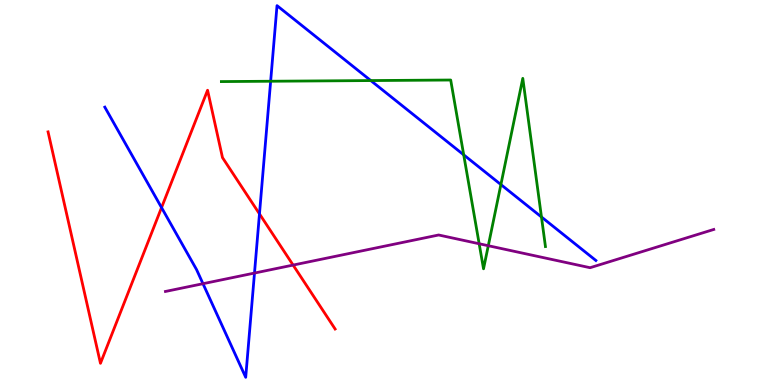[{'lines': ['blue', 'red'], 'intersections': [{'x': 2.08, 'y': 4.61}, {'x': 3.35, 'y': 4.44}]}, {'lines': ['green', 'red'], 'intersections': []}, {'lines': ['purple', 'red'], 'intersections': [{'x': 3.78, 'y': 3.11}]}, {'lines': ['blue', 'green'], 'intersections': [{'x': 3.49, 'y': 7.89}, {'x': 4.78, 'y': 7.91}, {'x': 5.98, 'y': 5.98}, {'x': 6.46, 'y': 5.21}, {'x': 6.99, 'y': 4.36}]}, {'lines': ['blue', 'purple'], 'intersections': [{'x': 2.62, 'y': 2.63}, {'x': 3.28, 'y': 2.91}]}, {'lines': ['green', 'purple'], 'intersections': [{'x': 6.18, 'y': 3.67}, {'x': 6.3, 'y': 3.62}]}]